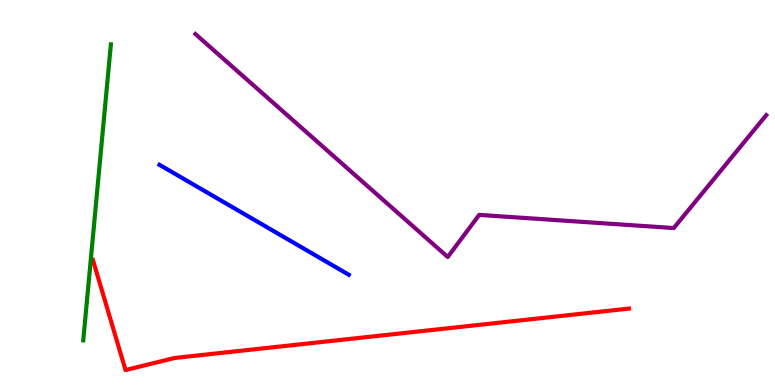[{'lines': ['blue', 'red'], 'intersections': []}, {'lines': ['green', 'red'], 'intersections': []}, {'lines': ['purple', 'red'], 'intersections': []}, {'lines': ['blue', 'green'], 'intersections': []}, {'lines': ['blue', 'purple'], 'intersections': []}, {'lines': ['green', 'purple'], 'intersections': []}]